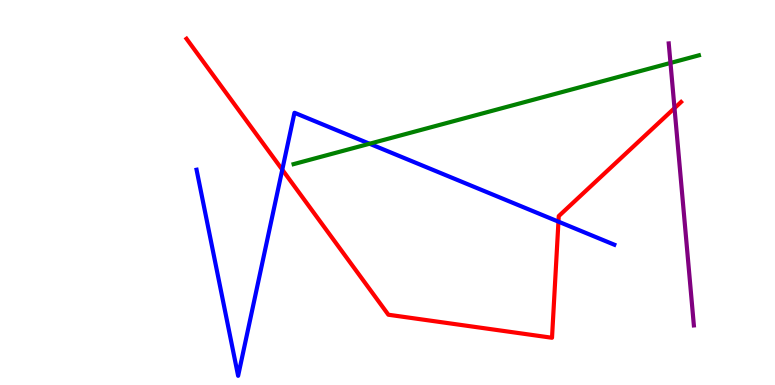[{'lines': ['blue', 'red'], 'intersections': [{'x': 3.64, 'y': 5.59}, {'x': 7.21, 'y': 4.24}]}, {'lines': ['green', 'red'], 'intersections': []}, {'lines': ['purple', 'red'], 'intersections': [{'x': 8.7, 'y': 7.19}]}, {'lines': ['blue', 'green'], 'intersections': [{'x': 4.77, 'y': 6.27}]}, {'lines': ['blue', 'purple'], 'intersections': []}, {'lines': ['green', 'purple'], 'intersections': [{'x': 8.65, 'y': 8.36}]}]